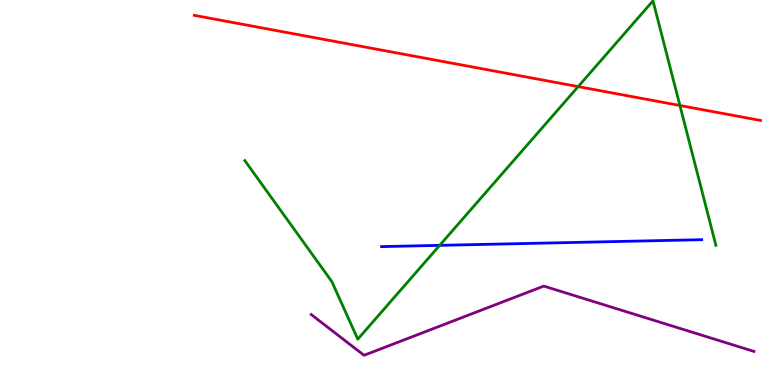[{'lines': ['blue', 'red'], 'intersections': []}, {'lines': ['green', 'red'], 'intersections': [{'x': 7.46, 'y': 7.75}, {'x': 8.77, 'y': 7.26}]}, {'lines': ['purple', 'red'], 'intersections': []}, {'lines': ['blue', 'green'], 'intersections': [{'x': 5.67, 'y': 3.63}]}, {'lines': ['blue', 'purple'], 'intersections': []}, {'lines': ['green', 'purple'], 'intersections': []}]